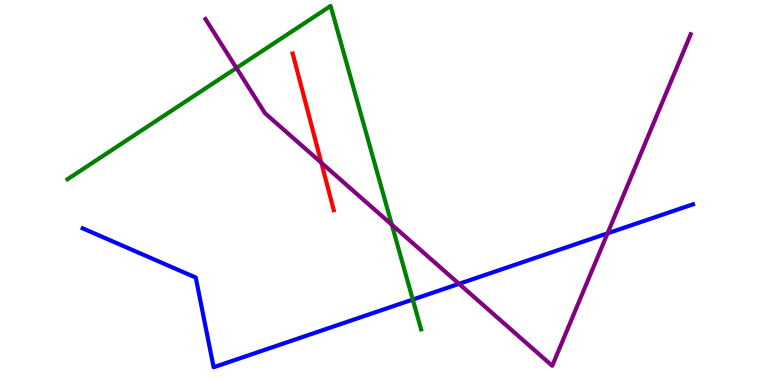[{'lines': ['blue', 'red'], 'intersections': []}, {'lines': ['green', 'red'], 'intersections': []}, {'lines': ['purple', 'red'], 'intersections': [{'x': 4.15, 'y': 5.77}]}, {'lines': ['blue', 'green'], 'intersections': [{'x': 5.33, 'y': 2.22}]}, {'lines': ['blue', 'purple'], 'intersections': [{'x': 5.92, 'y': 2.63}, {'x': 7.84, 'y': 3.94}]}, {'lines': ['green', 'purple'], 'intersections': [{'x': 3.05, 'y': 8.23}, {'x': 5.06, 'y': 4.16}]}]